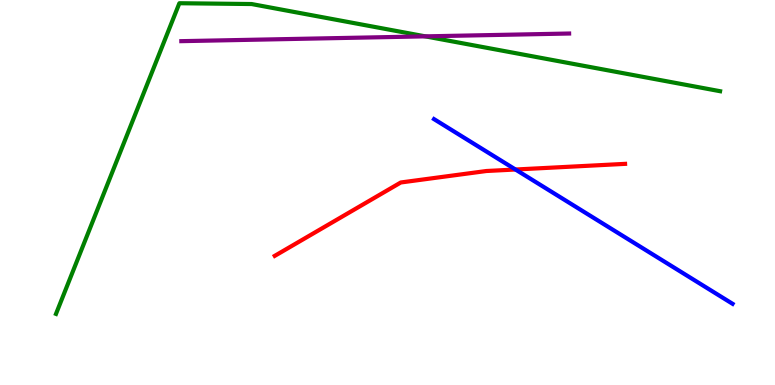[{'lines': ['blue', 'red'], 'intersections': [{'x': 6.65, 'y': 5.6}]}, {'lines': ['green', 'red'], 'intersections': []}, {'lines': ['purple', 'red'], 'intersections': []}, {'lines': ['blue', 'green'], 'intersections': []}, {'lines': ['blue', 'purple'], 'intersections': []}, {'lines': ['green', 'purple'], 'intersections': [{'x': 5.49, 'y': 9.06}]}]